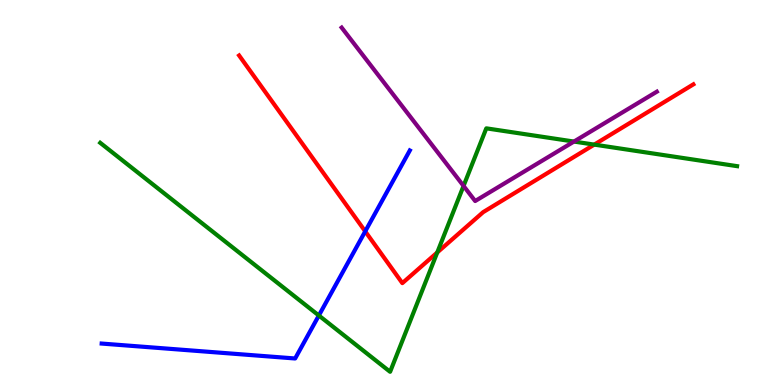[{'lines': ['blue', 'red'], 'intersections': [{'x': 4.71, 'y': 3.99}]}, {'lines': ['green', 'red'], 'intersections': [{'x': 5.64, 'y': 3.44}, {'x': 7.67, 'y': 6.24}]}, {'lines': ['purple', 'red'], 'intersections': []}, {'lines': ['blue', 'green'], 'intersections': [{'x': 4.11, 'y': 1.81}]}, {'lines': ['blue', 'purple'], 'intersections': []}, {'lines': ['green', 'purple'], 'intersections': [{'x': 5.98, 'y': 5.17}, {'x': 7.41, 'y': 6.32}]}]